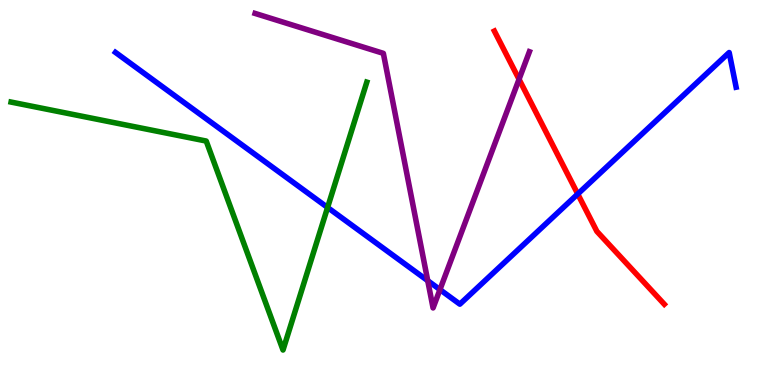[{'lines': ['blue', 'red'], 'intersections': [{'x': 7.45, 'y': 4.96}]}, {'lines': ['green', 'red'], 'intersections': []}, {'lines': ['purple', 'red'], 'intersections': [{'x': 6.7, 'y': 7.94}]}, {'lines': ['blue', 'green'], 'intersections': [{'x': 4.23, 'y': 4.61}]}, {'lines': ['blue', 'purple'], 'intersections': [{'x': 5.52, 'y': 2.71}, {'x': 5.68, 'y': 2.48}]}, {'lines': ['green', 'purple'], 'intersections': []}]